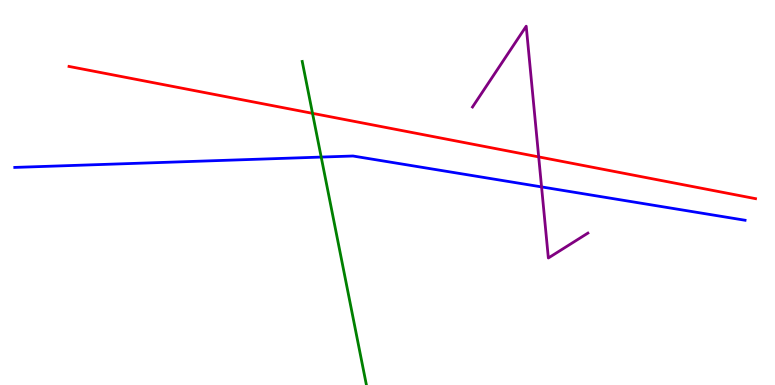[{'lines': ['blue', 'red'], 'intersections': []}, {'lines': ['green', 'red'], 'intersections': [{'x': 4.03, 'y': 7.06}]}, {'lines': ['purple', 'red'], 'intersections': [{'x': 6.95, 'y': 5.92}]}, {'lines': ['blue', 'green'], 'intersections': [{'x': 4.14, 'y': 5.92}]}, {'lines': ['blue', 'purple'], 'intersections': [{'x': 6.99, 'y': 5.15}]}, {'lines': ['green', 'purple'], 'intersections': []}]